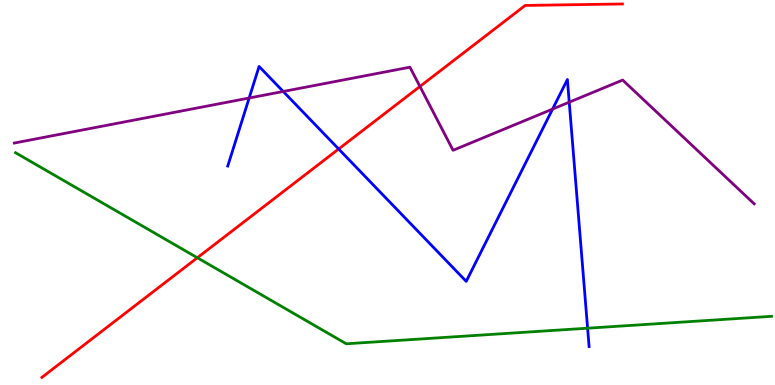[{'lines': ['blue', 'red'], 'intersections': [{'x': 4.37, 'y': 6.13}]}, {'lines': ['green', 'red'], 'intersections': [{'x': 2.55, 'y': 3.31}]}, {'lines': ['purple', 'red'], 'intersections': [{'x': 5.42, 'y': 7.75}]}, {'lines': ['blue', 'green'], 'intersections': [{'x': 7.58, 'y': 1.48}]}, {'lines': ['blue', 'purple'], 'intersections': [{'x': 3.21, 'y': 7.45}, {'x': 3.65, 'y': 7.62}, {'x': 7.13, 'y': 7.17}, {'x': 7.34, 'y': 7.35}]}, {'lines': ['green', 'purple'], 'intersections': []}]